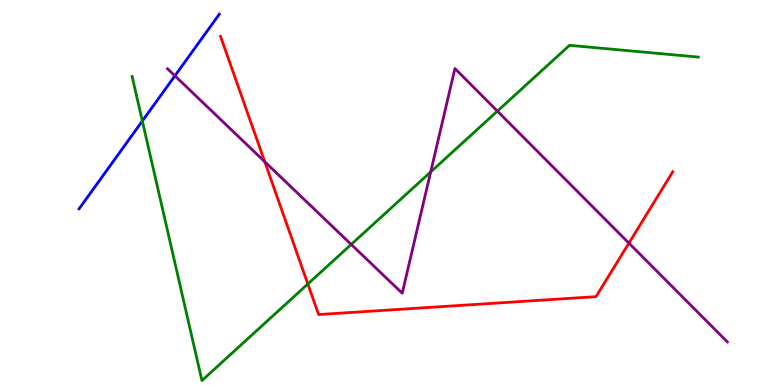[{'lines': ['blue', 'red'], 'intersections': []}, {'lines': ['green', 'red'], 'intersections': [{'x': 3.97, 'y': 2.62}]}, {'lines': ['purple', 'red'], 'intersections': [{'x': 3.42, 'y': 5.8}, {'x': 8.11, 'y': 3.69}]}, {'lines': ['blue', 'green'], 'intersections': [{'x': 1.84, 'y': 6.86}]}, {'lines': ['blue', 'purple'], 'intersections': [{'x': 2.26, 'y': 8.03}]}, {'lines': ['green', 'purple'], 'intersections': [{'x': 4.53, 'y': 3.65}, {'x': 5.56, 'y': 5.53}, {'x': 6.42, 'y': 7.11}]}]